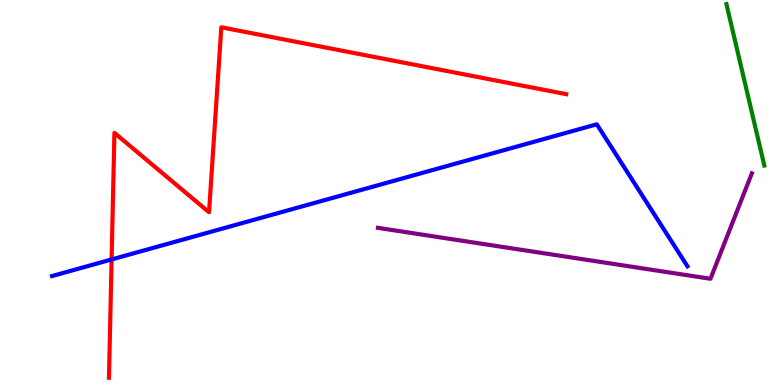[{'lines': ['blue', 'red'], 'intersections': [{'x': 1.44, 'y': 3.26}]}, {'lines': ['green', 'red'], 'intersections': []}, {'lines': ['purple', 'red'], 'intersections': []}, {'lines': ['blue', 'green'], 'intersections': []}, {'lines': ['blue', 'purple'], 'intersections': []}, {'lines': ['green', 'purple'], 'intersections': []}]